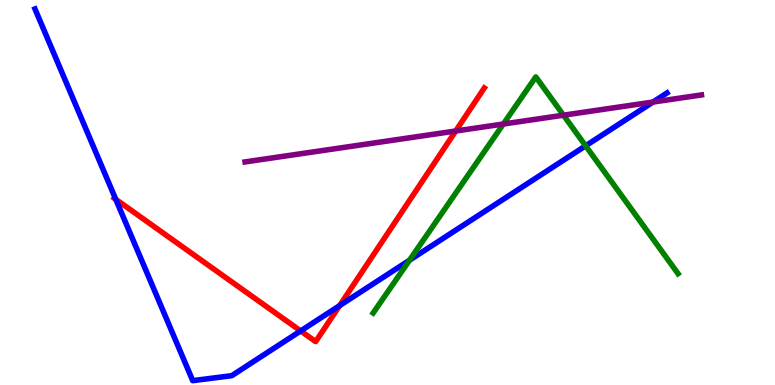[{'lines': ['blue', 'red'], 'intersections': [{'x': 1.49, 'y': 4.82}, {'x': 3.88, 'y': 1.4}, {'x': 4.38, 'y': 2.06}]}, {'lines': ['green', 'red'], 'intersections': []}, {'lines': ['purple', 'red'], 'intersections': [{'x': 5.88, 'y': 6.6}]}, {'lines': ['blue', 'green'], 'intersections': [{'x': 5.28, 'y': 3.24}, {'x': 7.56, 'y': 6.21}]}, {'lines': ['blue', 'purple'], 'intersections': [{'x': 8.43, 'y': 7.35}]}, {'lines': ['green', 'purple'], 'intersections': [{'x': 6.49, 'y': 6.78}, {'x': 7.27, 'y': 7.01}]}]